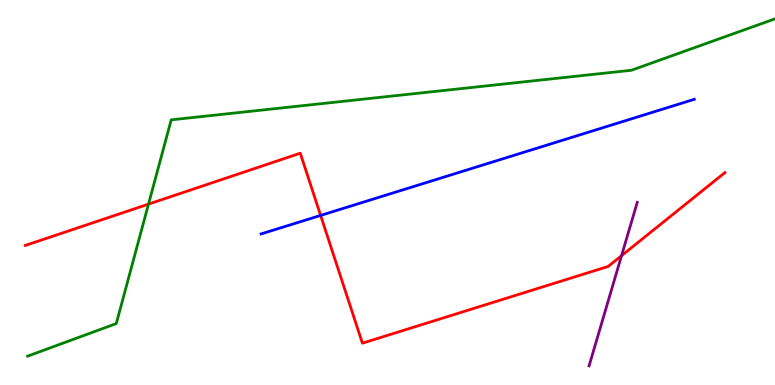[{'lines': ['blue', 'red'], 'intersections': [{'x': 4.14, 'y': 4.4}]}, {'lines': ['green', 'red'], 'intersections': [{'x': 1.92, 'y': 4.7}]}, {'lines': ['purple', 'red'], 'intersections': [{'x': 8.02, 'y': 3.36}]}, {'lines': ['blue', 'green'], 'intersections': []}, {'lines': ['blue', 'purple'], 'intersections': []}, {'lines': ['green', 'purple'], 'intersections': []}]